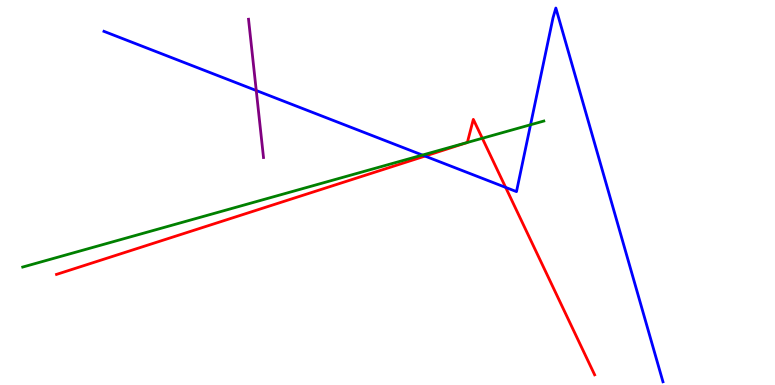[{'lines': ['blue', 'red'], 'intersections': [{'x': 5.48, 'y': 5.95}, {'x': 6.52, 'y': 5.13}]}, {'lines': ['green', 'red'], 'intersections': [{'x': 6.03, 'y': 6.3}, {'x': 6.22, 'y': 6.41}]}, {'lines': ['purple', 'red'], 'intersections': []}, {'lines': ['blue', 'green'], 'intersections': [{'x': 5.45, 'y': 5.97}, {'x': 6.85, 'y': 6.76}]}, {'lines': ['blue', 'purple'], 'intersections': [{'x': 3.31, 'y': 7.65}]}, {'lines': ['green', 'purple'], 'intersections': []}]